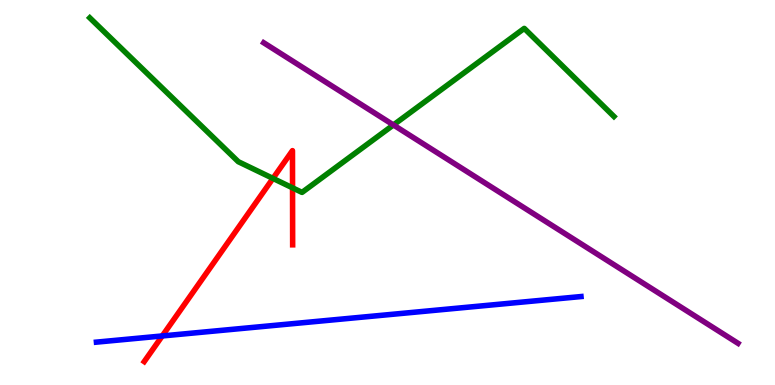[{'lines': ['blue', 'red'], 'intersections': [{'x': 2.09, 'y': 1.27}]}, {'lines': ['green', 'red'], 'intersections': [{'x': 3.52, 'y': 5.37}, {'x': 3.77, 'y': 5.12}]}, {'lines': ['purple', 'red'], 'intersections': []}, {'lines': ['blue', 'green'], 'intersections': []}, {'lines': ['blue', 'purple'], 'intersections': []}, {'lines': ['green', 'purple'], 'intersections': [{'x': 5.08, 'y': 6.75}]}]